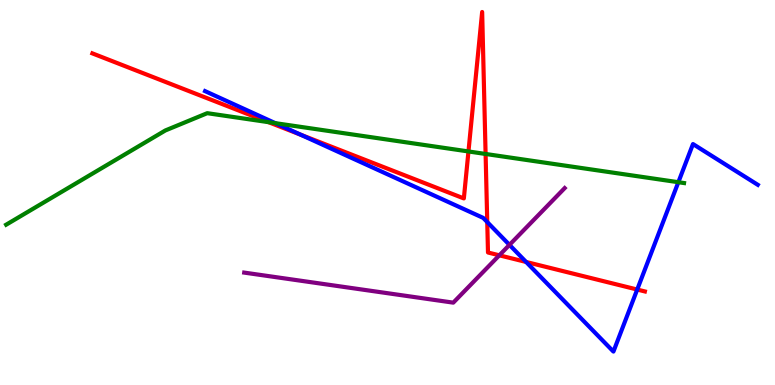[{'lines': ['blue', 'red'], 'intersections': [{'x': 3.88, 'y': 6.5}, {'x': 6.29, 'y': 4.23}, {'x': 6.79, 'y': 3.2}, {'x': 8.22, 'y': 2.48}]}, {'lines': ['green', 'red'], 'intersections': [{'x': 3.46, 'y': 6.83}, {'x': 6.04, 'y': 6.07}, {'x': 6.27, 'y': 6.0}]}, {'lines': ['purple', 'red'], 'intersections': [{'x': 6.44, 'y': 3.37}]}, {'lines': ['blue', 'green'], 'intersections': [{'x': 3.55, 'y': 6.8}, {'x': 8.75, 'y': 5.27}]}, {'lines': ['blue', 'purple'], 'intersections': [{'x': 6.57, 'y': 3.64}]}, {'lines': ['green', 'purple'], 'intersections': []}]